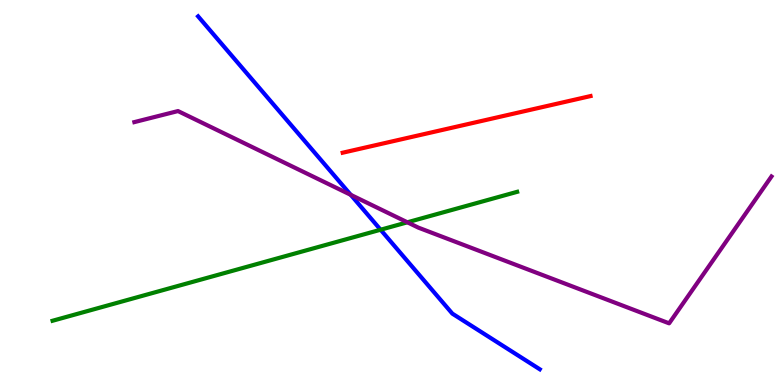[{'lines': ['blue', 'red'], 'intersections': []}, {'lines': ['green', 'red'], 'intersections': []}, {'lines': ['purple', 'red'], 'intersections': []}, {'lines': ['blue', 'green'], 'intersections': [{'x': 4.91, 'y': 4.03}]}, {'lines': ['blue', 'purple'], 'intersections': [{'x': 4.53, 'y': 4.94}]}, {'lines': ['green', 'purple'], 'intersections': [{'x': 5.26, 'y': 4.23}]}]